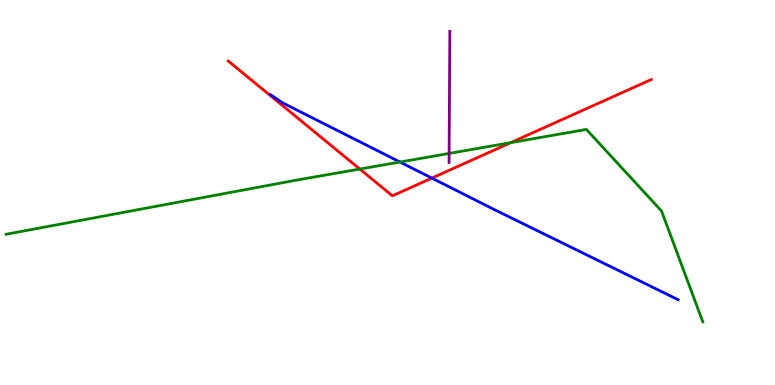[{'lines': ['blue', 'red'], 'intersections': [{'x': 5.57, 'y': 5.37}]}, {'lines': ['green', 'red'], 'intersections': [{'x': 4.64, 'y': 5.61}, {'x': 6.59, 'y': 6.29}]}, {'lines': ['purple', 'red'], 'intersections': []}, {'lines': ['blue', 'green'], 'intersections': [{'x': 5.16, 'y': 5.79}]}, {'lines': ['blue', 'purple'], 'intersections': []}, {'lines': ['green', 'purple'], 'intersections': [{'x': 5.8, 'y': 6.01}]}]